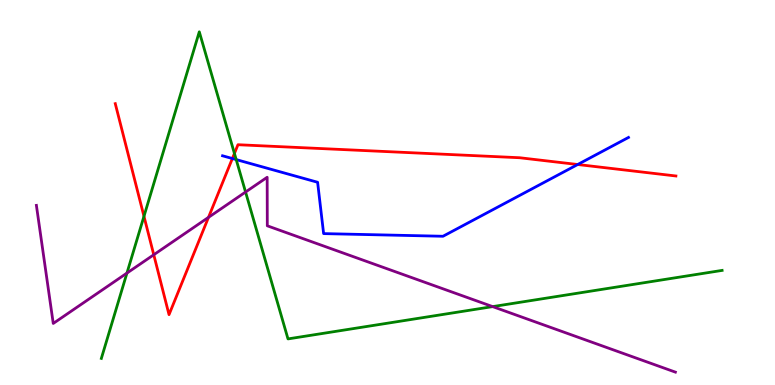[{'lines': ['blue', 'red'], 'intersections': [{'x': 3.0, 'y': 5.88}, {'x': 7.45, 'y': 5.73}]}, {'lines': ['green', 'red'], 'intersections': [{'x': 1.86, 'y': 4.38}, {'x': 3.02, 'y': 6.01}]}, {'lines': ['purple', 'red'], 'intersections': [{'x': 1.98, 'y': 3.38}, {'x': 2.69, 'y': 4.35}]}, {'lines': ['blue', 'green'], 'intersections': [{'x': 3.05, 'y': 5.85}]}, {'lines': ['blue', 'purple'], 'intersections': []}, {'lines': ['green', 'purple'], 'intersections': [{'x': 1.64, 'y': 2.91}, {'x': 3.17, 'y': 5.01}, {'x': 6.36, 'y': 2.04}]}]